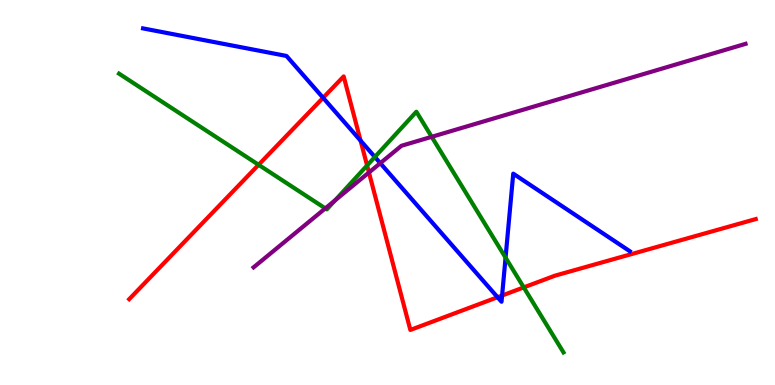[{'lines': ['blue', 'red'], 'intersections': [{'x': 4.17, 'y': 7.46}, {'x': 4.65, 'y': 6.35}, {'x': 6.42, 'y': 2.28}, {'x': 6.48, 'y': 2.32}]}, {'lines': ['green', 'red'], 'intersections': [{'x': 3.34, 'y': 5.72}, {'x': 4.74, 'y': 5.7}, {'x': 6.76, 'y': 2.54}]}, {'lines': ['purple', 'red'], 'intersections': [{'x': 4.76, 'y': 5.52}]}, {'lines': ['blue', 'green'], 'intersections': [{'x': 4.84, 'y': 5.92}, {'x': 6.52, 'y': 3.31}]}, {'lines': ['blue', 'purple'], 'intersections': [{'x': 4.91, 'y': 5.76}]}, {'lines': ['green', 'purple'], 'intersections': [{'x': 4.2, 'y': 4.59}, {'x': 4.32, 'y': 4.8}, {'x': 5.57, 'y': 6.45}]}]